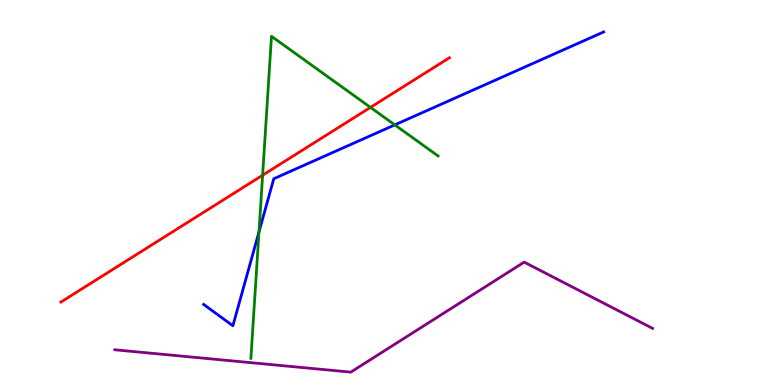[{'lines': ['blue', 'red'], 'intersections': []}, {'lines': ['green', 'red'], 'intersections': [{'x': 3.39, 'y': 5.45}, {'x': 4.78, 'y': 7.21}]}, {'lines': ['purple', 'red'], 'intersections': []}, {'lines': ['blue', 'green'], 'intersections': [{'x': 3.34, 'y': 3.98}, {'x': 5.09, 'y': 6.76}]}, {'lines': ['blue', 'purple'], 'intersections': []}, {'lines': ['green', 'purple'], 'intersections': []}]